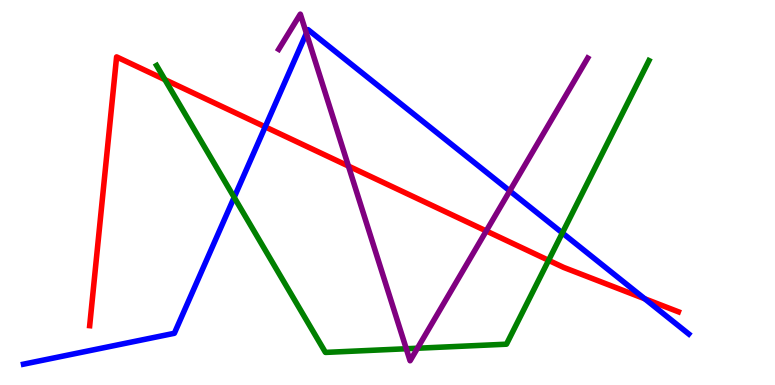[{'lines': ['blue', 'red'], 'intersections': [{'x': 3.42, 'y': 6.7}, {'x': 8.32, 'y': 2.24}]}, {'lines': ['green', 'red'], 'intersections': [{'x': 2.13, 'y': 7.93}, {'x': 7.08, 'y': 3.24}]}, {'lines': ['purple', 'red'], 'intersections': [{'x': 4.5, 'y': 5.69}, {'x': 6.27, 'y': 4.0}]}, {'lines': ['blue', 'green'], 'intersections': [{'x': 3.02, 'y': 4.87}, {'x': 7.26, 'y': 3.95}]}, {'lines': ['blue', 'purple'], 'intersections': [{'x': 3.95, 'y': 9.14}, {'x': 6.58, 'y': 5.04}]}, {'lines': ['green', 'purple'], 'intersections': [{'x': 5.24, 'y': 0.942}, {'x': 5.39, 'y': 0.955}]}]